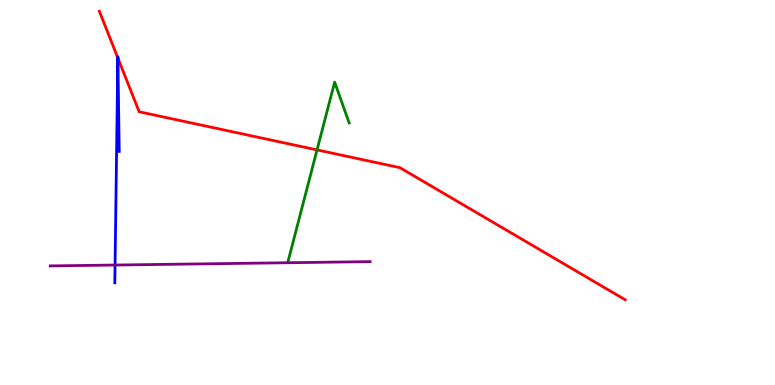[{'lines': ['blue', 'red'], 'intersections': [{'x': 1.52, 'y': 8.5}, {'x': 1.52, 'y': 8.49}]}, {'lines': ['green', 'red'], 'intersections': [{'x': 4.09, 'y': 6.11}]}, {'lines': ['purple', 'red'], 'intersections': []}, {'lines': ['blue', 'green'], 'intersections': []}, {'lines': ['blue', 'purple'], 'intersections': [{'x': 1.48, 'y': 3.12}]}, {'lines': ['green', 'purple'], 'intersections': []}]